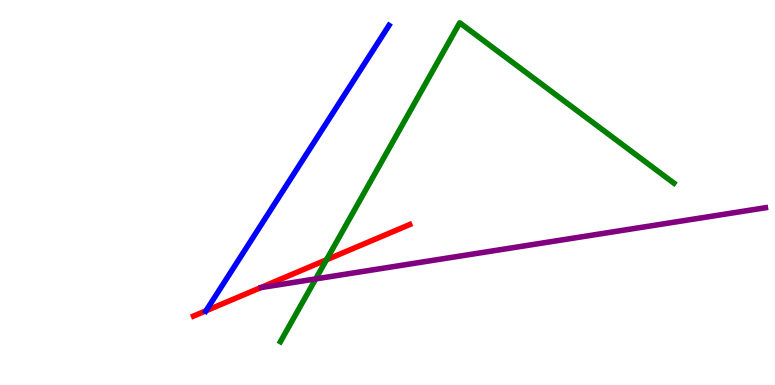[{'lines': ['blue', 'red'], 'intersections': [{'x': 2.66, 'y': 1.93}]}, {'lines': ['green', 'red'], 'intersections': [{'x': 4.21, 'y': 3.25}]}, {'lines': ['purple', 'red'], 'intersections': []}, {'lines': ['blue', 'green'], 'intersections': []}, {'lines': ['blue', 'purple'], 'intersections': []}, {'lines': ['green', 'purple'], 'intersections': [{'x': 4.07, 'y': 2.76}]}]